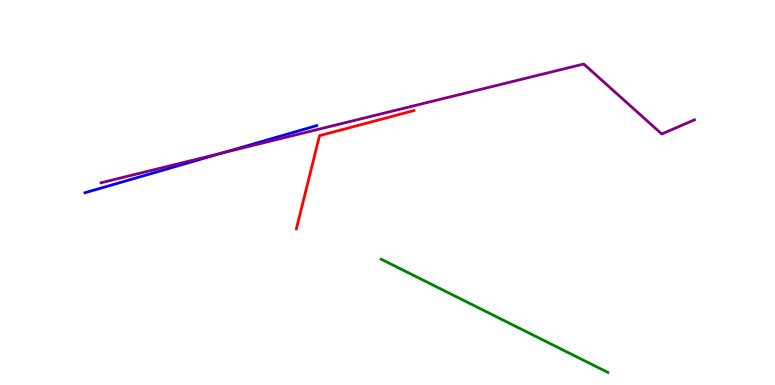[{'lines': ['blue', 'red'], 'intersections': []}, {'lines': ['green', 'red'], 'intersections': []}, {'lines': ['purple', 'red'], 'intersections': []}, {'lines': ['blue', 'green'], 'intersections': []}, {'lines': ['blue', 'purple'], 'intersections': [{'x': 2.88, 'y': 6.03}]}, {'lines': ['green', 'purple'], 'intersections': []}]